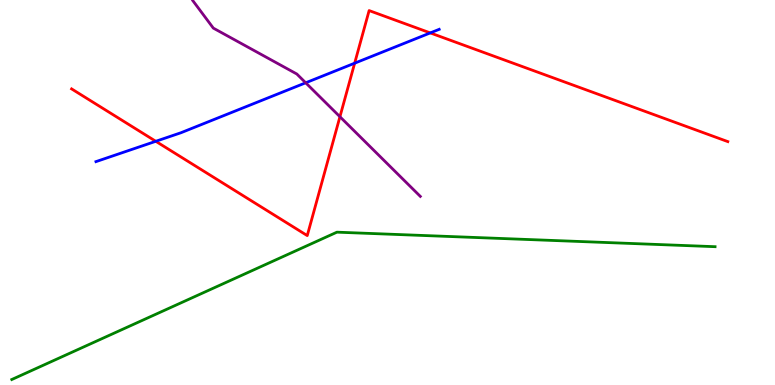[{'lines': ['blue', 'red'], 'intersections': [{'x': 2.01, 'y': 6.33}, {'x': 4.58, 'y': 8.36}, {'x': 5.55, 'y': 9.15}]}, {'lines': ['green', 'red'], 'intersections': []}, {'lines': ['purple', 'red'], 'intersections': [{'x': 4.39, 'y': 6.97}]}, {'lines': ['blue', 'green'], 'intersections': []}, {'lines': ['blue', 'purple'], 'intersections': [{'x': 3.94, 'y': 7.85}]}, {'lines': ['green', 'purple'], 'intersections': []}]